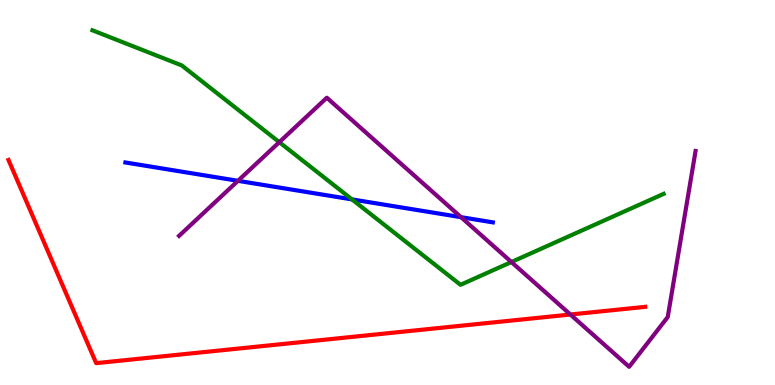[{'lines': ['blue', 'red'], 'intersections': []}, {'lines': ['green', 'red'], 'intersections': []}, {'lines': ['purple', 'red'], 'intersections': [{'x': 7.36, 'y': 1.83}]}, {'lines': ['blue', 'green'], 'intersections': [{'x': 4.54, 'y': 4.82}]}, {'lines': ['blue', 'purple'], 'intersections': [{'x': 3.07, 'y': 5.3}, {'x': 5.95, 'y': 4.36}]}, {'lines': ['green', 'purple'], 'intersections': [{'x': 3.6, 'y': 6.31}, {'x': 6.6, 'y': 3.19}]}]